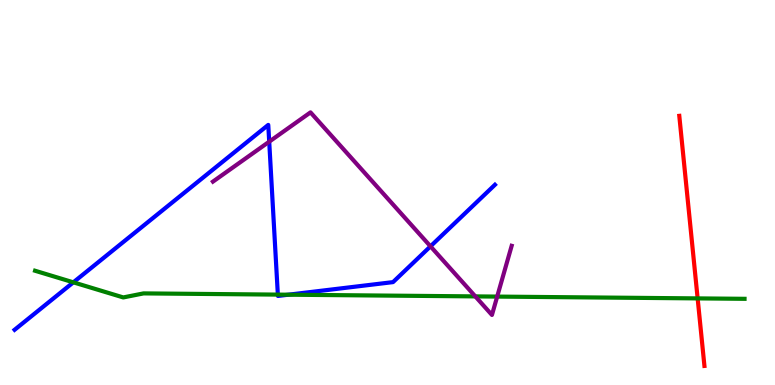[{'lines': ['blue', 'red'], 'intersections': []}, {'lines': ['green', 'red'], 'intersections': [{'x': 9.0, 'y': 2.25}]}, {'lines': ['purple', 'red'], 'intersections': []}, {'lines': ['blue', 'green'], 'intersections': [{'x': 0.947, 'y': 2.67}, {'x': 3.59, 'y': 2.35}, {'x': 3.72, 'y': 2.35}]}, {'lines': ['blue', 'purple'], 'intersections': [{'x': 3.47, 'y': 6.32}, {'x': 5.55, 'y': 3.6}]}, {'lines': ['green', 'purple'], 'intersections': [{'x': 6.13, 'y': 2.3}, {'x': 6.42, 'y': 2.3}]}]